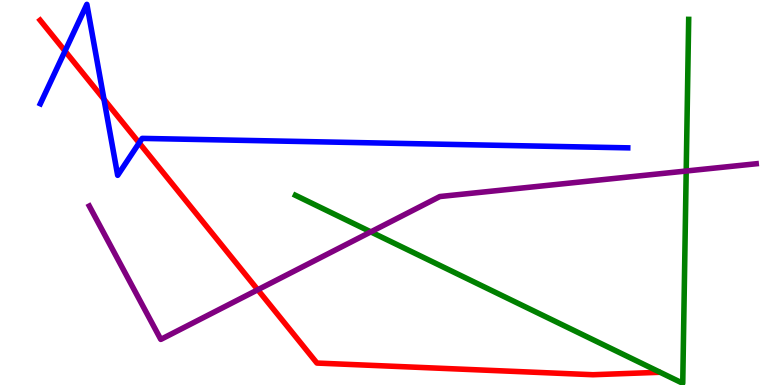[{'lines': ['blue', 'red'], 'intersections': [{'x': 0.839, 'y': 8.67}, {'x': 1.34, 'y': 7.42}, {'x': 1.8, 'y': 6.29}]}, {'lines': ['green', 'red'], 'intersections': []}, {'lines': ['purple', 'red'], 'intersections': [{'x': 3.33, 'y': 2.47}]}, {'lines': ['blue', 'green'], 'intersections': []}, {'lines': ['blue', 'purple'], 'intersections': []}, {'lines': ['green', 'purple'], 'intersections': [{'x': 4.78, 'y': 3.98}, {'x': 8.85, 'y': 5.56}]}]